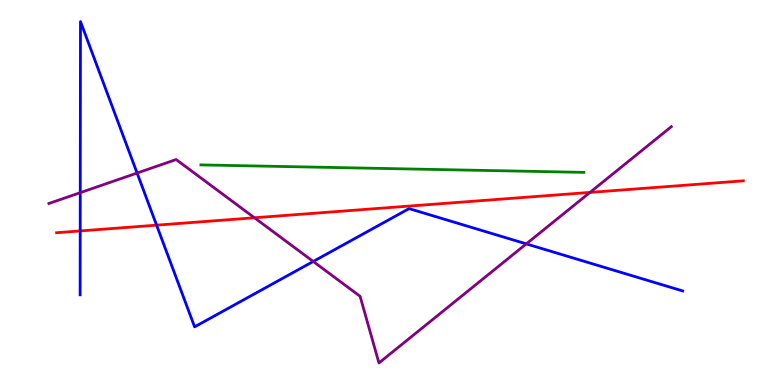[{'lines': ['blue', 'red'], 'intersections': [{'x': 1.03, 'y': 4.0}, {'x': 2.02, 'y': 4.15}]}, {'lines': ['green', 'red'], 'intersections': []}, {'lines': ['purple', 'red'], 'intersections': [{'x': 3.28, 'y': 4.34}, {'x': 7.61, 'y': 5.0}]}, {'lines': ['blue', 'green'], 'intersections': []}, {'lines': ['blue', 'purple'], 'intersections': [{'x': 1.04, 'y': 5.0}, {'x': 1.77, 'y': 5.51}, {'x': 4.04, 'y': 3.21}, {'x': 6.79, 'y': 3.67}]}, {'lines': ['green', 'purple'], 'intersections': []}]